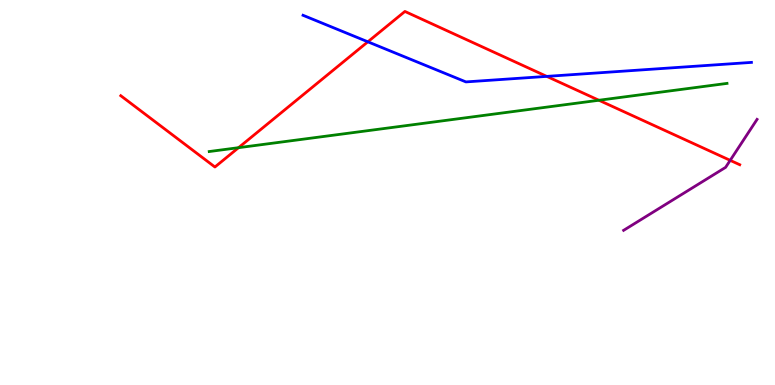[{'lines': ['blue', 'red'], 'intersections': [{'x': 4.75, 'y': 8.91}, {'x': 7.06, 'y': 8.02}]}, {'lines': ['green', 'red'], 'intersections': [{'x': 3.08, 'y': 6.16}, {'x': 7.73, 'y': 7.4}]}, {'lines': ['purple', 'red'], 'intersections': [{'x': 9.42, 'y': 5.84}]}, {'lines': ['blue', 'green'], 'intersections': []}, {'lines': ['blue', 'purple'], 'intersections': []}, {'lines': ['green', 'purple'], 'intersections': []}]